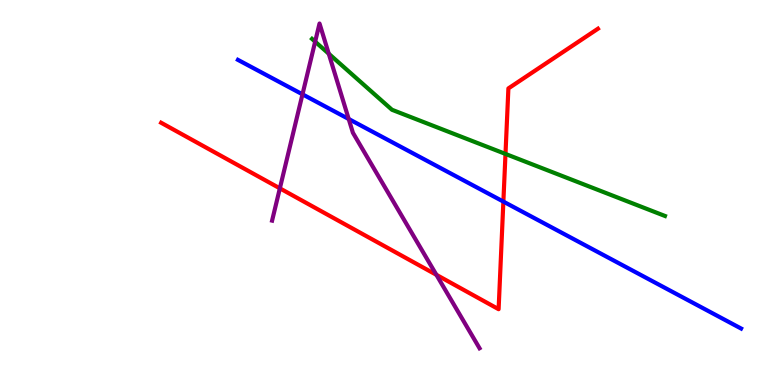[{'lines': ['blue', 'red'], 'intersections': [{'x': 6.5, 'y': 4.76}]}, {'lines': ['green', 'red'], 'intersections': [{'x': 6.52, 'y': 6.0}]}, {'lines': ['purple', 'red'], 'intersections': [{'x': 3.61, 'y': 5.11}, {'x': 5.63, 'y': 2.86}]}, {'lines': ['blue', 'green'], 'intersections': []}, {'lines': ['blue', 'purple'], 'intersections': [{'x': 3.9, 'y': 7.55}, {'x': 4.5, 'y': 6.91}]}, {'lines': ['green', 'purple'], 'intersections': [{'x': 4.07, 'y': 8.92}, {'x': 4.24, 'y': 8.6}]}]